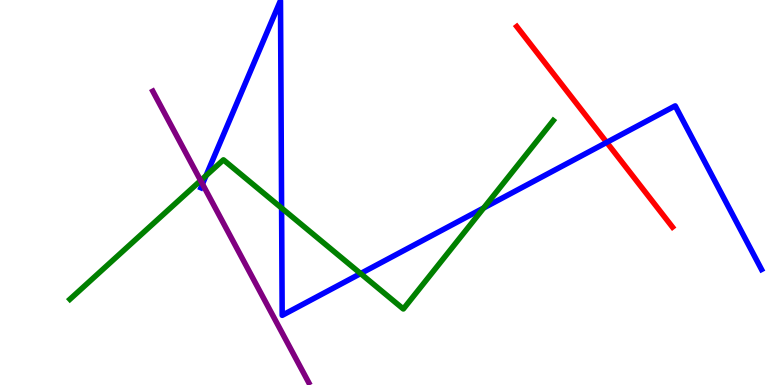[{'lines': ['blue', 'red'], 'intersections': [{'x': 7.83, 'y': 6.3}]}, {'lines': ['green', 'red'], 'intersections': []}, {'lines': ['purple', 'red'], 'intersections': []}, {'lines': ['blue', 'green'], 'intersections': [{'x': 2.66, 'y': 5.44}, {'x': 3.63, 'y': 4.6}, {'x': 4.65, 'y': 2.89}, {'x': 6.24, 'y': 4.6}]}, {'lines': ['blue', 'purple'], 'intersections': [{'x': 2.61, 'y': 5.22}]}, {'lines': ['green', 'purple'], 'intersections': [{'x': 2.59, 'y': 5.31}]}]